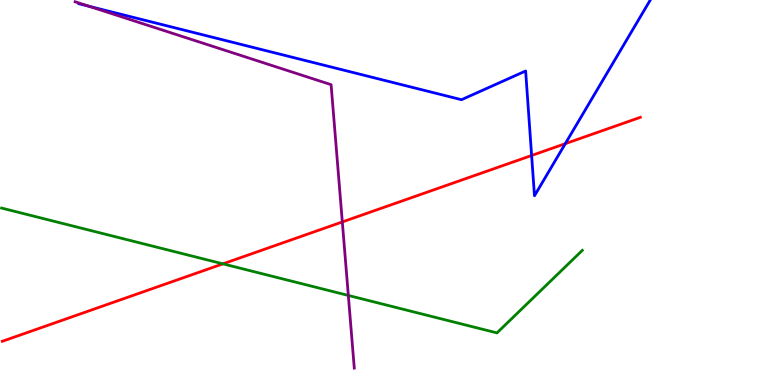[{'lines': ['blue', 'red'], 'intersections': [{'x': 6.86, 'y': 5.96}, {'x': 7.29, 'y': 6.27}]}, {'lines': ['green', 'red'], 'intersections': [{'x': 2.88, 'y': 3.15}]}, {'lines': ['purple', 'red'], 'intersections': [{'x': 4.42, 'y': 4.24}]}, {'lines': ['blue', 'green'], 'intersections': []}, {'lines': ['blue', 'purple'], 'intersections': [{'x': 1.15, 'y': 9.84}]}, {'lines': ['green', 'purple'], 'intersections': [{'x': 4.49, 'y': 2.33}]}]